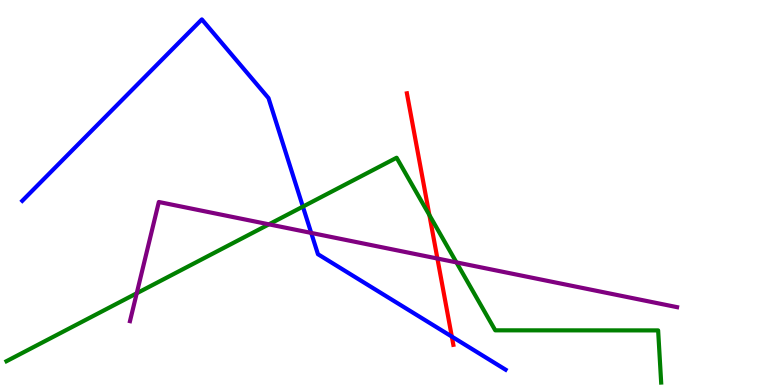[{'lines': ['blue', 'red'], 'intersections': [{'x': 5.83, 'y': 1.26}]}, {'lines': ['green', 'red'], 'intersections': [{'x': 5.54, 'y': 4.41}]}, {'lines': ['purple', 'red'], 'intersections': [{'x': 5.64, 'y': 3.29}]}, {'lines': ['blue', 'green'], 'intersections': [{'x': 3.91, 'y': 4.63}]}, {'lines': ['blue', 'purple'], 'intersections': [{'x': 4.02, 'y': 3.95}]}, {'lines': ['green', 'purple'], 'intersections': [{'x': 1.76, 'y': 2.38}, {'x': 3.47, 'y': 4.17}, {'x': 5.89, 'y': 3.18}]}]